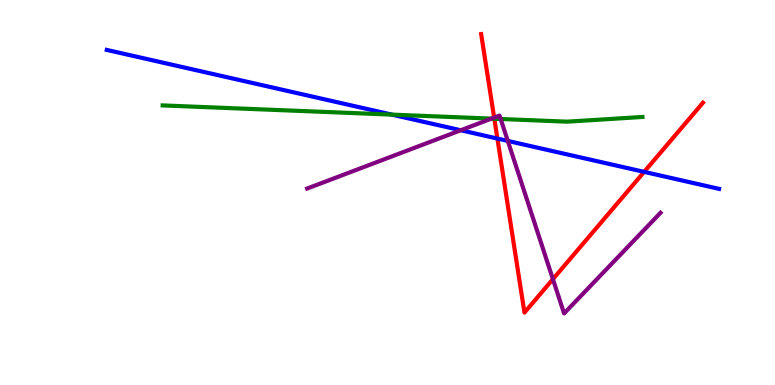[{'lines': ['blue', 'red'], 'intersections': [{'x': 6.42, 'y': 6.4}, {'x': 8.31, 'y': 5.54}]}, {'lines': ['green', 'red'], 'intersections': [{'x': 6.38, 'y': 6.92}]}, {'lines': ['purple', 'red'], 'intersections': [{'x': 6.38, 'y': 6.95}, {'x': 7.13, 'y': 2.75}]}, {'lines': ['blue', 'green'], 'intersections': [{'x': 5.06, 'y': 7.02}]}, {'lines': ['blue', 'purple'], 'intersections': [{'x': 5.95, 'y': 6.62}, {'x': 6.55, 'y': 6.34}]}, {'lines': ['green', 'purple'], 'intersections': [{'x': 6.34, 'y': 6.92}, {'x': 6.46, 'y': 6.91}]}]